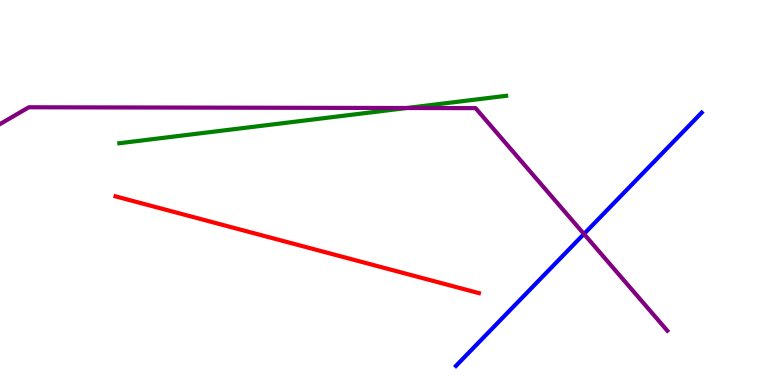[{'lines': ['blue', 'red'], 'intersections': []}, {'lines': ['green', 'red'], 'intersections': []}, {'lines': ['purple', 'red'], 'intersections': []}, {'lines': ['blue', 'green'], 'intersections': []}, {'lines': ['blue', 'purple'], 'intersections': [{'x': 7.54, 'y': 3.92}]}, {'lines': ['green', 'purple'], 'intersections': [{'x': 5.25, 'y': 7.19}]}]